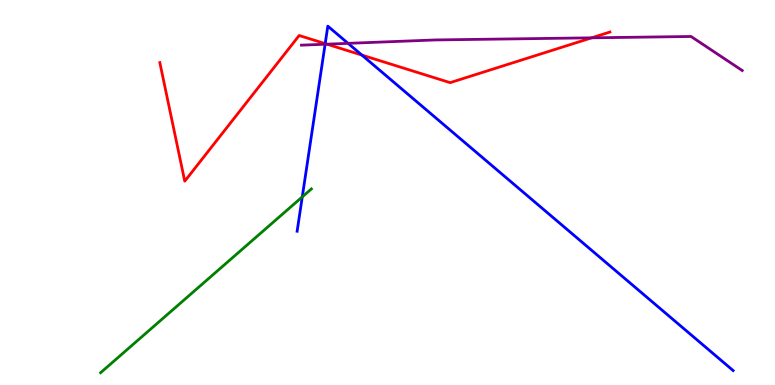[{'lines': ['blue', 'red'], 'intersections': [{'x': 4.2, 'y': 8.87}, {'x': 4.67, 'y': 8.57}]}, {'lines': ['green', 'red'], 'intersections': []}, {'lines': ['purple', 'red'], 'intersections': [{'x': 4.22, 'y': 8.85}, {'x': 7.63, 'y': 9.02}]}, {'lines': ['blue', 'green'], 'intersections': [{'x': 3.9, 'y': 4.89}]}, {'lines': ['blue', 'purple'], 'intersections': [{'x': 4.19, 'y': 8.85}, {'x': 4.49, 'y': 8.87}]}, {'lines': ['green', 'purple'], 'intersections': []}]